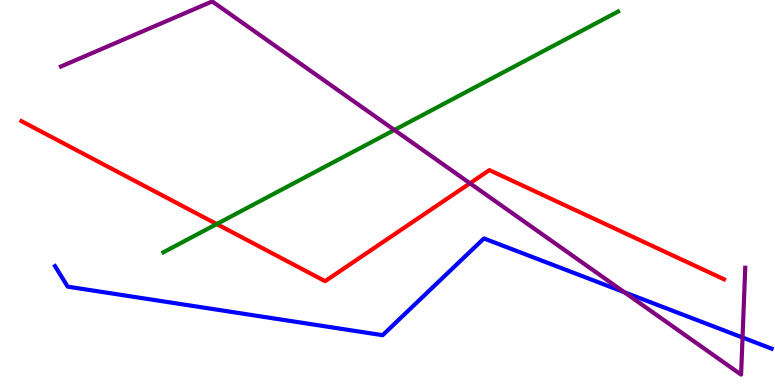[{'lines': ['blue', 'red'], 'intersections': []}, {'lines': ['green', 'red'], 'intersections': [{'x': 2.8, 'y': 4.18}]}, {'lines': ['purple', 'red'], 'intersections': [{'x': 6.06, 'y': 5.24}]}, {'lines': ['blue', 'green'], 'intersections': []}, {'lines': ['blue', 'purple'], 'intersections': [{'x': 8.06, 'y': 2.41}, {'x': 9.58, 'y': 1.23}]}, {'lines': ['green', 'purple'], 'intersections': [{'x': 5.09, 'y': 6.62}]}]